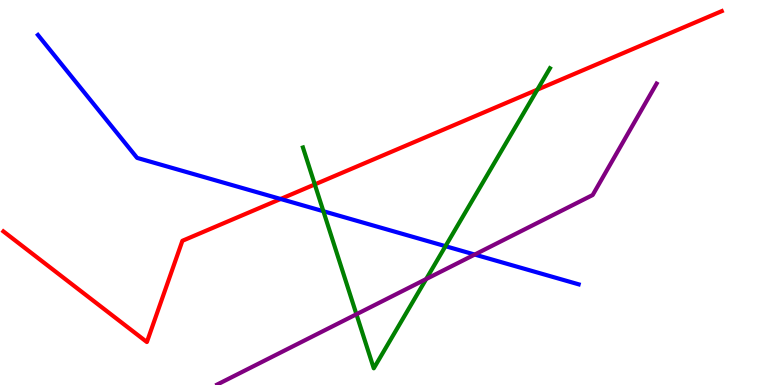[{'lines': ['blue', 'red'], 'intersections': [{'x': 3.62, 'y': 4.83}]}, {'lines': ['green', 'red'], 'intersections': [{'x': 4.06, 'y': 5.21}, {'x': 6.93, 'y': 7.67}]}, {'lines': ['purple', 'red'], 'intersections': []}, {'lines': ['blue', 'green'], 'intersections': [{'x': 4.17, 'y': 4.51}, {'x': 5.75, 'y': 3.61}]}, {'lines': ['blue', 'purple'], 'intersections': [{'x': 6.13, 'y': 3.39}]}, {'lines': ['green', 'purple'], 'intersections': [{'x': 4.6, 'y': 1.84}, {'x': 5.5, 'y': 2.75}]}]